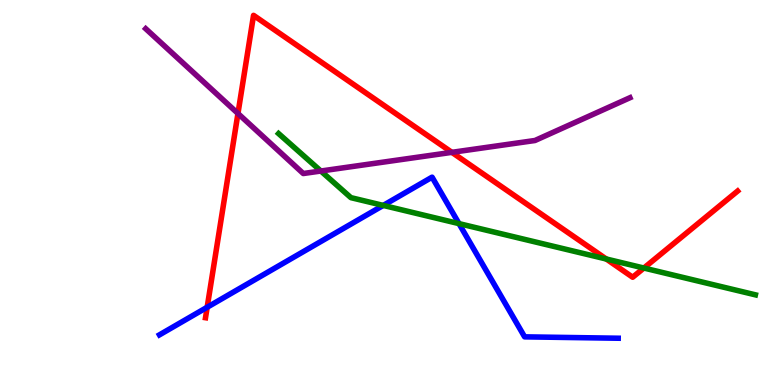[{'lines': ['blue', 'red'], 'intersections': [{'x': 2.67, 'y': 2.02}]}, {'lines': ['green', 'red'], 'intersections': [{'x': 7.82, 'y': 3.27}, {'x': 8.31, 'y': 3.04}]}, {'lines': ['purple', 'red'], 'intersections': [{'x': 3.07, 'y': 7.05}, {'x': 5.83, 'y': 6.04}]}, {'lines': ['blue', 'green'], 'intersections': [{'x': 4.94, 'y': 4.66}, {'x': 5.92, 'y': 4.19}]}, {'lines': ['blue', 'purple'], 'intersections': []}, {'lines': ['green', 'purple'], 'intersections': [{'x': 4.14, 'y': 5.56}]}]